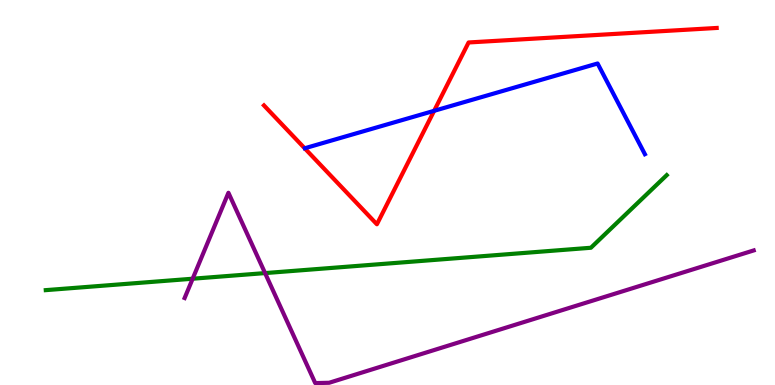[{'lines': ['blue', 'red'], 'intersections': [{'x': 5.6, 'y': 7.12}]}, {'lines': ['green', 'red'], 'intersections': []}, {'lines': ['purple', 'red'], 'intersections': []}, {'lines': ['blue', 'green'], 'intersections': []}, {'lines': ['blue', 'purple'], 'intersections': []}, {'lines': ['green', 'purple'], 'intersections': [{'x': 2.49, 'y': 2.76}, {'x': 3.42, 'y': 2.91}]}]